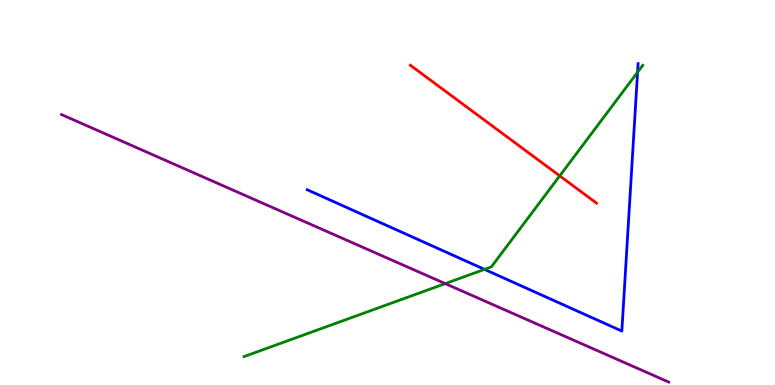[{'lines': ['blue', 'red'], 'intersections': []}, {'lines': ['green', 'red'], 'intersections': [{'x': 7.22, 'y': 5.43}]}, {'lines': ['purple', 'red'], 'intersections': []}, {'lines': ['blue', 'green'], 'intersections': [{'x': 6.25, 'y': 3.0}, {'x': 8.23, 'y': 8.12}]}, {'lines': ['blue', 'purple'], 'intersections': []}, {'lines': ['green', 'purple'], 'intersections': [{'x': 5.74, 'y': 2.63}]}]